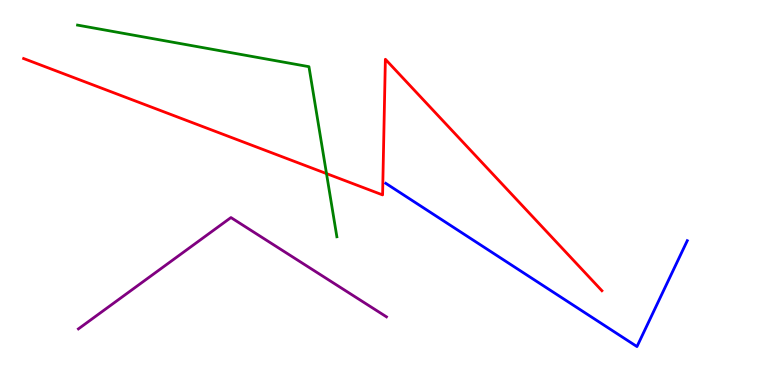[{'lines': ['blue', 'red'], 'intersections': []}, {'lines': ['green', 'red'], 'intersections': [{'x': 4.21, 'y': 5.49}]}, {'lines': ['purple', 'red'], 'intersections': []}, {'lines': ['blue', 'green'], 'intersections': []}, {'lines': ['blue', 'purple'], 'intersections': []}, {'lines': ['green', 'purple'], 'intersections': []}]